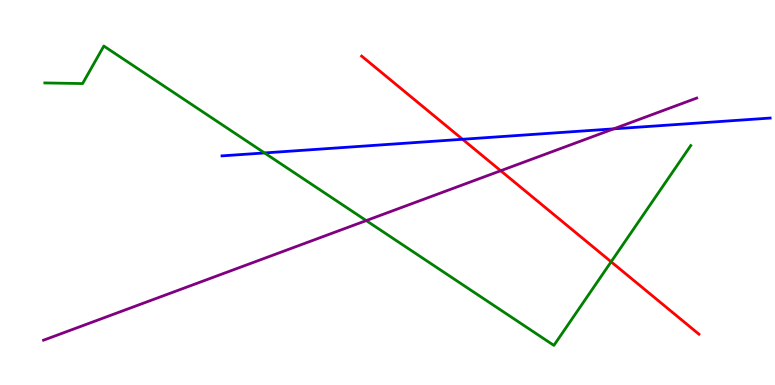[{'lines': ['blue', 'red'], 'intersections': [{'x': 5.97, 'y': 6.38}]}, {'lines': ['green', 'red'], 'intersections': [{'x': 7.89, 'y': 3.2}]}, {'lines': ['purple', 'red'], 'intersections': [{'x': 6.46, 'y': 5.57}]}, {'lines': ['blue', 'green'], 'intersections': [{'x': 3.41, 'y': 6.03}]}, {'lines': ['blue', 'purple'], 'intersections': [{'x': 7.92, 'y': 6.65}]}, {'lines': ['green', 'purple'], 'intersections': [{'x': 4.73, 'y': 4.27}]}]